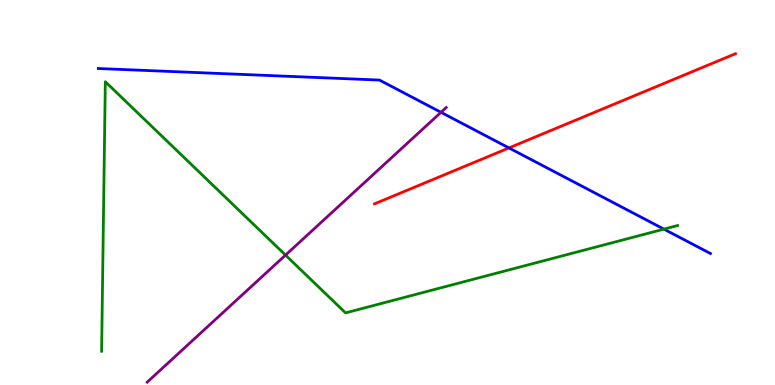[{'lines': ['blue', 'red'], 'intersections': [{'x': 6.57, 'y': 6.16}]}, {'lines': ['green', 'red'], 'intersections': []}, {'lines': ['purple', 'red'], 'intersections': []}, {'lines': ['blue', 'green'], 'intersections': [{'x': 8.57, 'y': 4.05}]}, {'lines': ['blue', 'purple'], 'intersections': [{'x': 5.69, 'y': 7.08}]}, {'lines': ['green', 'purple'], 'intersections': [{'x': 3.68, 'y': 3.37}]}]